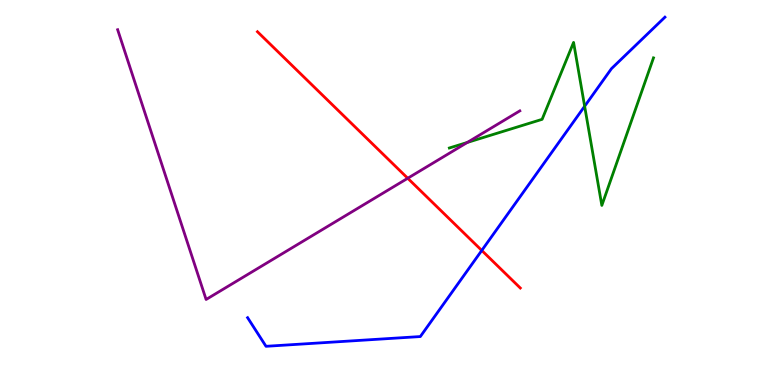[{'lines': ['blue', 'red'], 'intersections': [{'x': 6.22, 'y': 3.49}]}, {'lines': ['green', 'red'], 'intersections': []}, {'lines': ['purple', 'red'], 'intersections': [{'x': 5.26, 'y': 5.37}]}, {'lines': ['blue', 'green'], 'intersections': [{'x': 7.54, 'y': 7.24}]}, {'lines': ['blue', 'purple'], 'intersections': []}, {'lines': ['green', 'purple'], 'intersections': [{'x': 6.03, 'y': 6.3}]}]